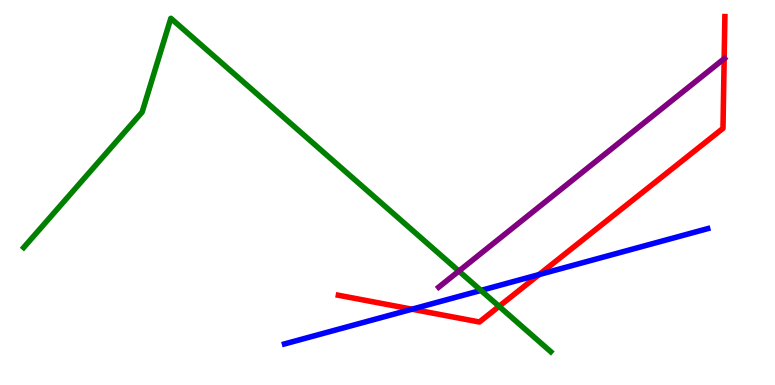[{'lines': ['blue', 'red'], 'intersections': [{'x': 5.32, 'y': 1.97}, {'x': 6.96, 'y': 2.87}]}, {'lines': ['green', 'red'], 'intersections': [{'x': 6.44, 'y': 2.04}]}, {'lines': ['purple', 'red'], 'intersections': [{'x': 9.34, 'y': 8.48}]}, {'lines': ['blue', 'green'], 'intersections': [{'x': 6.21, 'y': 2.46}]}, {'lines': ['blue', 'purple'], 'intersections': []}, {'lines': ['green', 'purple'], 'intersections': [{'x': 5.92, 'y': 2.96}]}]